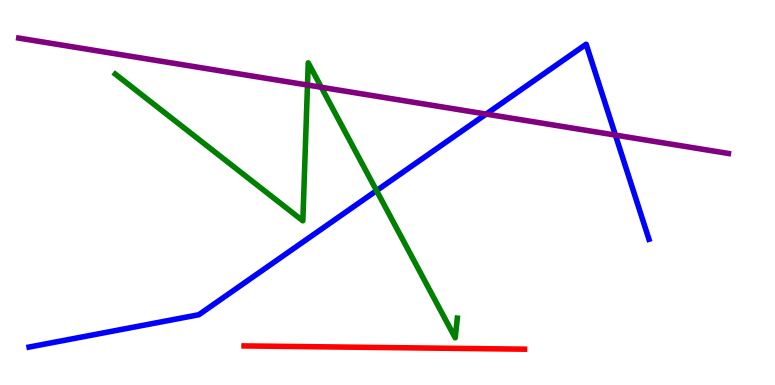[{'lines': ['blue', 'red'], 'intersections': []}, {'lines': ['green', 'red'], 'intersections': []}, {'lines': ['purple', 'red'], 'intersections': []}, {'lines': ['blue', 'green'], 'intersections': [{'x': 4.86, 'y': 5.05}]}, {'lines': ['blue', 'purple'], 'intersections': [{'x': 6.27, 'y': 7.04}, {'x': 7.94, 'y': 6.49}]}, {'lines': ['green', 'purple'], 'intersections': [{'x': 3.97, 'y': 7.79}, {'x': 4.15, 'y': 7.73}]}]